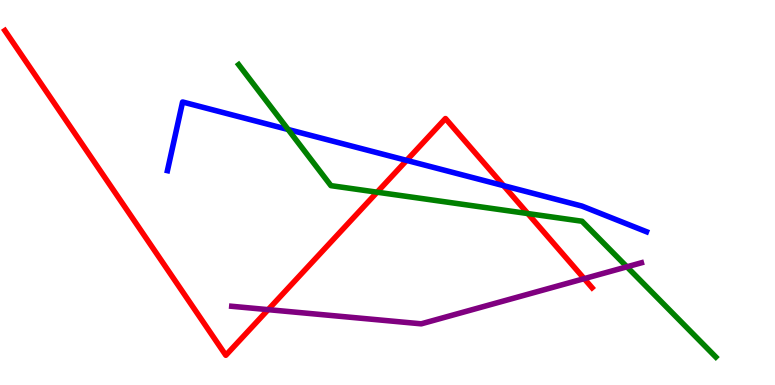[{'lines': ['blue', 'red'], 'intersections': [{'x': 5.25, 'y': 5.83}, {'x': 6.5, 'y': 5.18}]}, {'lines': ['green', 'red'], 'intersections': [{'x': 4.87, 'y': 5.01}, {'x': 6.81, 'y': 4.45}]}, {'lines': ['purple', 'red'], 'intersections': [{'x': 3.46, 'y': 1.96}, {'x': 7.54, 'y': 2.76}]}, {'lines': ['blue', 'green'], 'intersections': [{'x': 3.72, 'y': 6.64}]}, {'lines': ['blue', 'purple'], 'intersections': []}, {'lines': ['green', 'purple'], 'intersections': [{'x': 8.09, 'y': 3.07}]}]